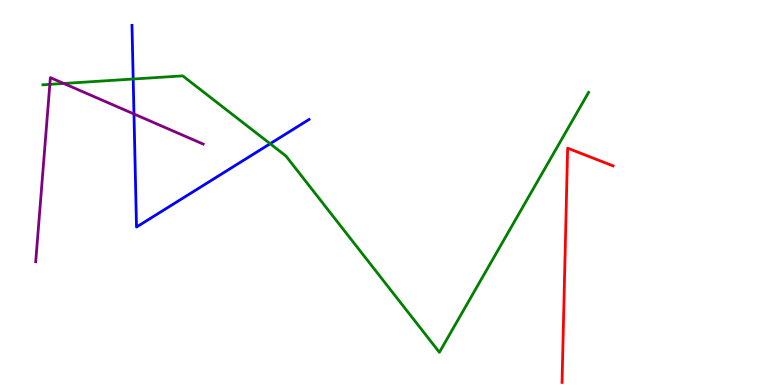[{'lines': ['blue', 'red'], 'intersections': []}, {'lines': ['green', 'red'], 'intersections': []}, {'lines': ['purple', 'red'], 'intersections': []}, {'lines': ['blue', 'green'], 'intersections': [{'x': 1.72, 'y': 7.95}, {'x': 3.49, 'y': 6.27}]}, {'lines': ['blue', 'purple'], 'intersections': [{'x': 1.73, 'y': 7.04}]}, {'lines': ['green', 'purple'], 'intersections': [{'x': 0.643, 'y': 7.81}, {'x': 0.823, 'y': 7.83}]}]